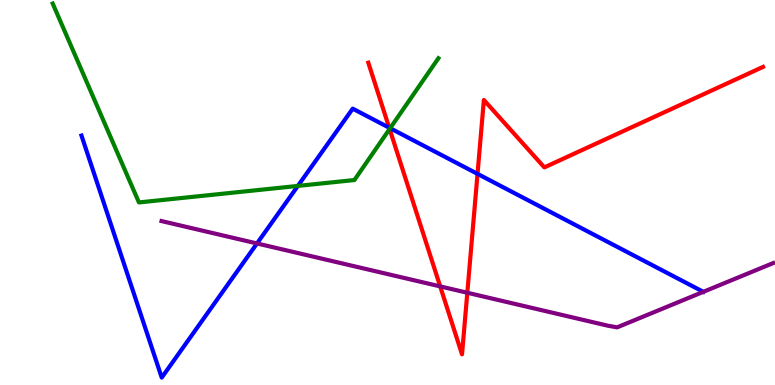[{'lines': ['blue', 'red'], 'intersections': [{'x': 5.02, 'y': 6.68}, {'x': 6.16, 'y': 5.48}]}, {'lines': ['green', 'red'], 'intersections': [{'x': 5.03, 'y': 6.65}]}, {'lines': ['purple', 'red'], 'intersections': [{'x': 5.68, 'y': 2.56}, {'x': 6.03, 'y': 2.4}]}, {'lines': ['blue', 'green'], 'intersections': [{'x': 3.84, 'y': 5.17}, {'x': 5.03, 'y': 6.67}]}, {'lines': ['blue', 'purple'], 'intersections': [{'x': 3.32, 'y': 3.68}]}, {'lines': ['green', 'purple'], 'intersections': []}]